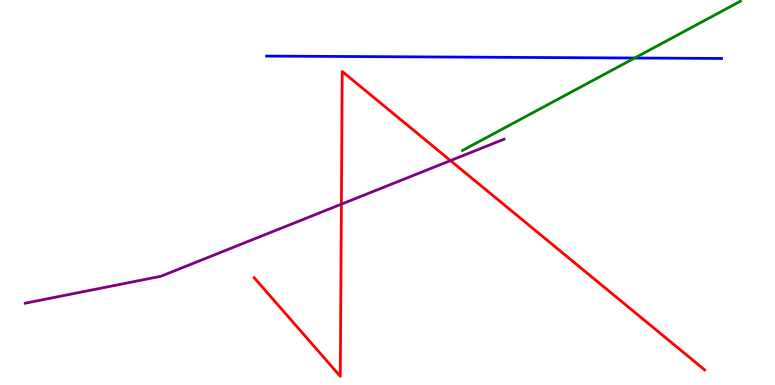[{'lines': ['blue', 'red'], 'intersections': []}, {'lines': ['green', 'red'], 'intersections': []}, {'lines': ['purple', 'red'], 'intersections': [{'x': 4.41, 'y': 4.7}, {'x': 5.81, 'y': 5.83}]}, {'lines': ['blue', 'green'], 'intersections': [{'x': 8.19, 'y': 8.49}]}, {'lines': ['blue', 'purple'], 'intersections': []}, {'lines': ['green', 'purple'], 'intersections': []}]